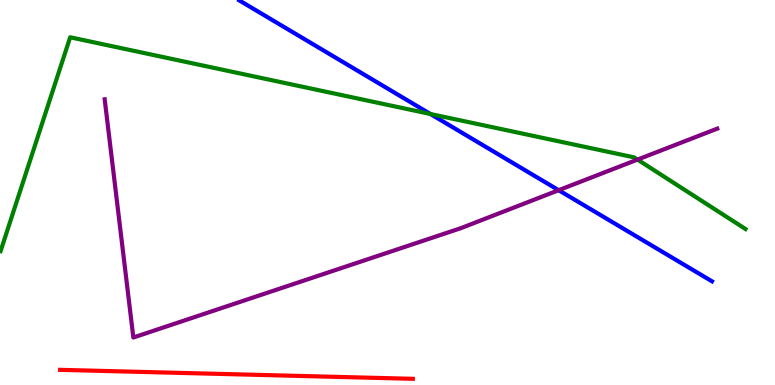[{'lines': ['blue', 'red'], 'intersections': []}, {'lines': ['green', 'red'], 'intersections': []}, {'lines': ['purple', 'red'], 'intersections': []}, {'lines': ['blue', 'green'], 'intersections': [{'x': 5.55, 'y': 7.04}]}, {'lines': ['blue', 'purple'], 'intersections': [{'x': 7.21, 'y': 5.06}]}, {'lines': ['green', 'purple'], 'intersections': [{'x': 8.23, 'y': 5.85}]}]